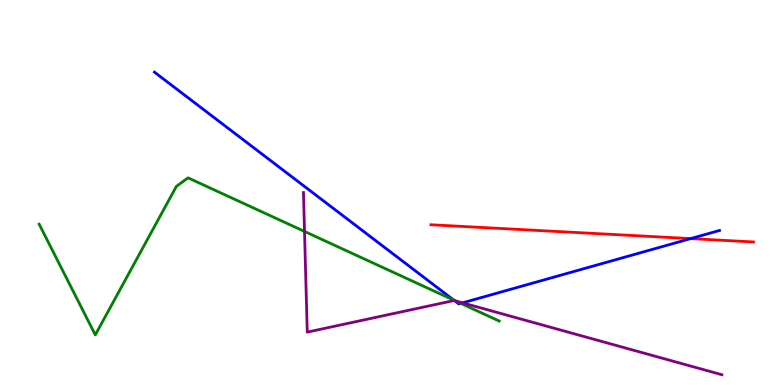[{'lines': ['blue', 'red'], 'intersections': [{'x': 8.91, 'y': 3.8}]}, {'lines': ['green', 'red'], 'intersections': []}, {'lines': ['purple', 'red'], 'intersections': []}, {'lines': ['blue', 'green'], 'intersections': [{'x': 5.86, 'y': 2.2}, {'x': 5.95, 'y': 2.12}]}, {'lines': ['blue', 'purple'], 'intersections': [{'x': 5.86, 'y': 2.19}, {'x': 5.97, 'y': 2.13}]}, {'lines': ['green', 'purple'], 'intersections': [{'x': 3.93, 'y': 3.99}, {'x': 5.88, 'y': 2.18}]}]